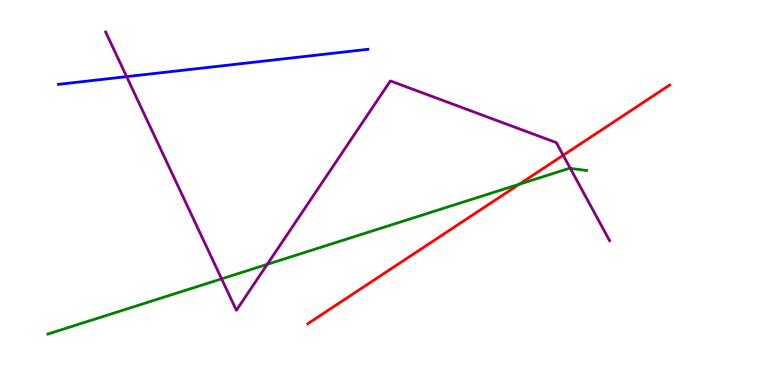[{'lines': ['blue', 'red'], 'intersections': []}, {'lines': ['green', 'red'], 'intersections': [{'x': 6.7, 'y': 5.21}]}, {'lines': ['purple', 'red'], 'intersections': [{'x': 7.27, 'y': 5.97}]}, {'lines': ['blue', 'green'], 'intersections': []}, {'lines': ['blue', 'purple'], 'intersections': [{'x': 1.63, 'y': 8.01}]}, {'lines': ['green', 'purple'], 'intersections': [{'x': 2.86, 'y': 2.76}, {'x': 3.45, 'y': 3.13}, {'x': 7.36, 'y': 5.63}]}]